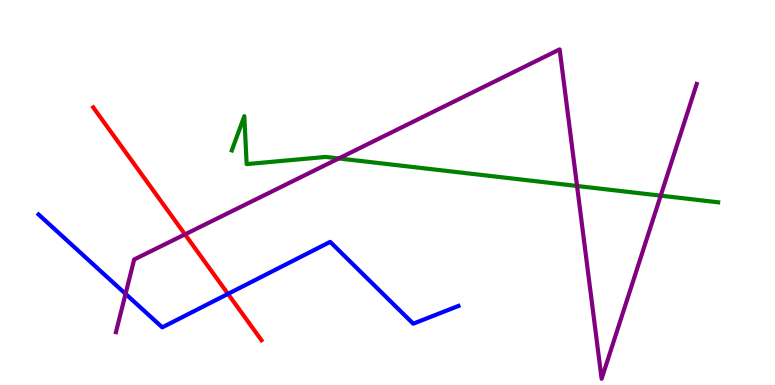[{'lines': ['blue', 'red'], 'intersections': [{'x': 2.94, 'y': 2.37}]}, {'lines': ['green', 'red'], 'intersections': []}, {'lines': ['purple', 'red'], 'intersections': [{'x': 2.39, 'y': 3.91}]}, {'lines': ['blue', 'green'], 'intersections': []}, {'lines': ['blue', 'purple'], 'intersections': [{'x': 1.62, 'y': 2.37}]}, {'lines': ['green', 'purple'], 'intersections': [{'x': 4.37, 'y': 5.88}, {'x': 7.45, 'y': 5.17}, {'x': 8.53, 'y': 4.92}]}]